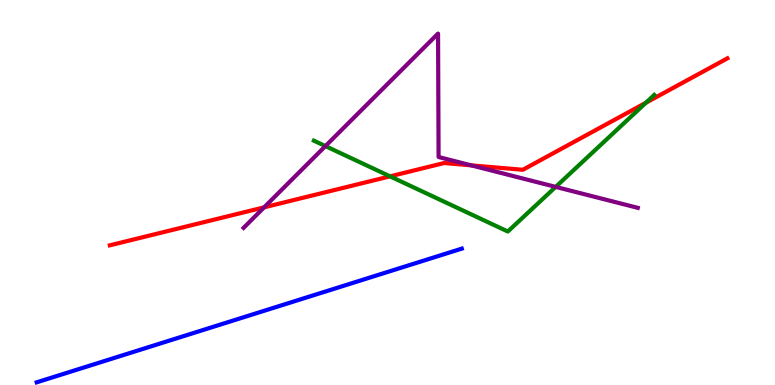[{'lines': ['blue', 'red'], 'intersections': []}, {'lines': ['green', 'red'], 'intersections': [{'x': 5.03, 'y': 5.42}, {'x': 8.33, 'y': 7.33}]}, {'lines': ['purple', 'red'], 'intersections': [{'x': 3.41, 'y': 4.61}, {'x': 6.08, 'y': 5.71}]}, {'lines': ['blue', 'green'], 'intersections': []}, {'lines': ['blue', 'purple'], 'intersections': []}, {'lines': ['green', 'purple'], 'intersections': [{'x': 4.2, 'y': 6.21}, {'x': 7.17, 'y': 5.15}]}]